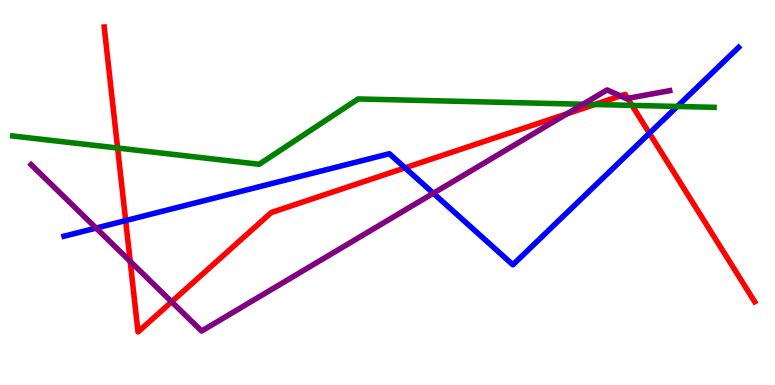[{'lines': ['blue', 'red'], 'intersections': [{'x': 1.62, 'y': 4.27}, {'x': 5.23, 'y': 5.64}, {'x': 8.38, 'y': 6.54}]}, {'lines': ['green', 'red'], 'intersections': [{'x': 1.52, 'y': 6.16}, {'x': 7.67, 'y': 7.29}, {'x': 8.16, 'y': 7.26}]}, {'lines': ['purple', 'red'], 'intersections': [{'x': 1.68, 'y': 3.21}, {'x': 2.21, 'y': 2.16}, {'x': 7.32, 'y': 7.04}, {'x': 8.01, 'y': 7.51}, {'x': 8.1, 'y': 7.45}]}, {'lines': ['blue', 'green'], 'intersections': [{'x': 8.74, 'y': 7.24}]}, {'lines': ['blue', 'purple'], 'intersections': [{'x': 1.24, 'y': 4.08}, {'x': 5.59, 'y': 4.98}]}, {'lines': ['green', 'purple'], 'intersections': [{'x': 7.52, 'y': 7.29}]}]